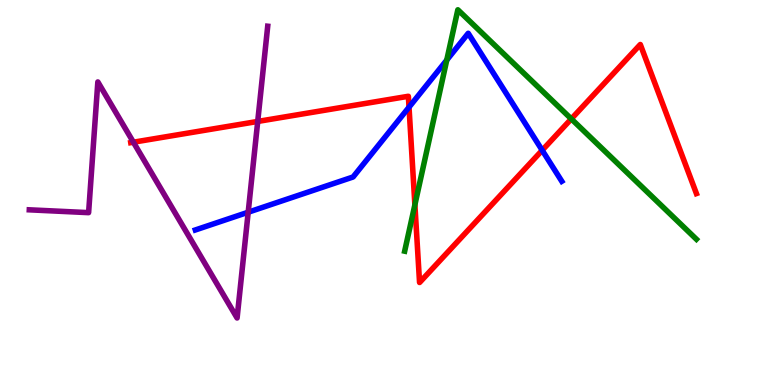[{'lines': ['blue', 'red'], 'intersections': [{'x': 5.28, 'y': 7.22}, {'x': 7.0, 'y': 6.1}]}, {'lines': ['green', 'red'], 'intersections': [{'x': 5.35, 'y': 4.68}, {'x': 7.37, 'y': 6.91}]}, {'lines': ['purple', 'red'], 'intersections': [{'x': 1.72, 'y': 6.31}, {'x': 3.33, 'y': 6.85}]}, {'lines': ['blue', 'green'], 'intersections': [{'x': 5.76, 'y': 8.44}]}, {'lines': ['blue', 'purple'], 'intersections': [{'x': 3.2, 'y': 4.49}]}, {'lines': ['green', 'purple'], 'intersections': []}]